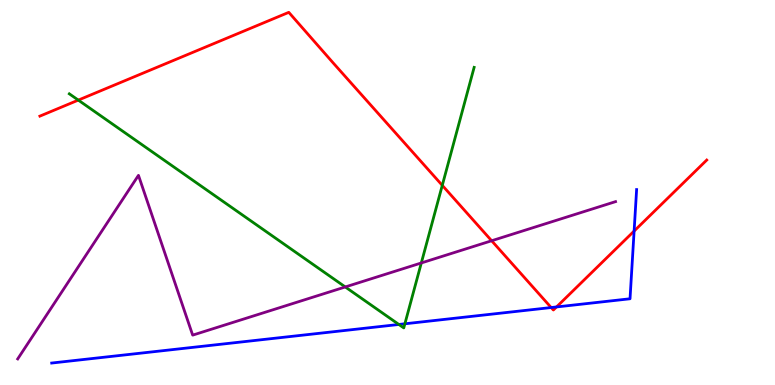[{'lines': ['blue', 'red'], 'intersections': [{'x': 7.11, 'y': 2.01}, {'x': 7.18, 'y': 2.03}, {'x': 8.18, 'y': 4.0}]}, {'lines': ['green', 'red'], 'intersections': [{'x': 1.01, 'y': 7.4}, {'x': 5.71, 'y': 5.19}]}, {'lines': ['purple', 'red'], 'intersections': [{'x': 6.34, 'y': 3.75}]}, {'lines': ['blue', 'green'], 'intersections': [{'x': 5.15, 'y': 1.57}, {'x': 5.22, 'y': 1.59}]}, {'lines': ['blue', 'purple'], 'intersections': []}, {'lines': ['green', 'purple'], 'intersections': [{'x': 4.46, 'y': 2.55}, {'x': 5.44, 'y': 3.17}]}]